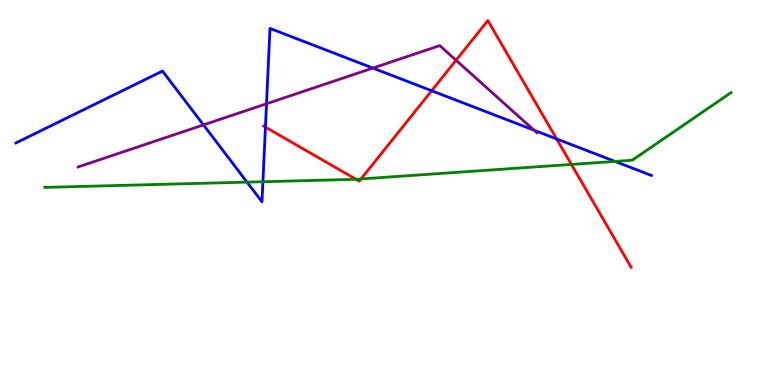[{'lines': ['blue', 'red'], 'intersections': [{'x': 3.43, 'y': 6.7}, {'x': 5.57, 'y': 7.64}, {'x': 7.18, 'y': 6.39}]}, {'lines': ['green', 'red'], 'intersections': [{'x': 4.59, 'y': 5.34}, {'x': 4.66, 'y': 5.35}, {'x': 7.37, 'y': 5.73}]}, {'lines': ['purple', 'red'], 'intersections': [{'x': 5.88, 'y': 8.44}]}, {'lines': ['blue', 'green'], 'intersections': [{'x': 3.19, 'y': 5.27}, {'x': 3.39, 'y': 5.28}, {'x': 7.94, 'y': 5.81}]}, {'lines': ['blue', 'purple'], 'intersections': [{'x': 2.63, 'y': 6.76}, {'x': 3.44, 'y': 7.31}, {'x': 4.81, 'y': 8.23}, {'x': 6.89, 'y': 6.62}]}, {'lines': ['green', 'purple'], 'intersections': []}]